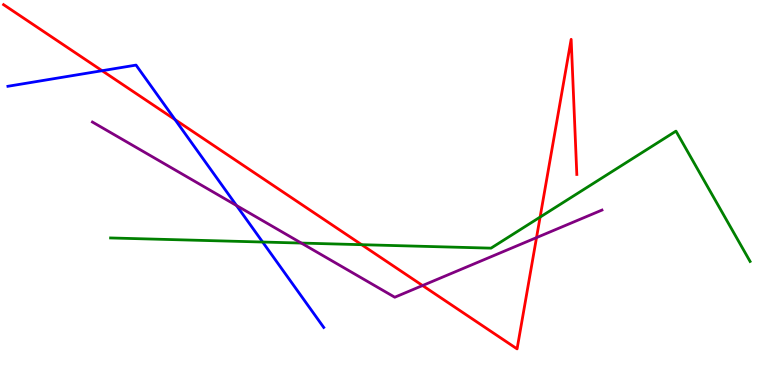[{'lines': ['blue', 'red'], 'intersections': [{'x': 1.32, 'y': 8.16}, {'x': 2.26, 'y': 6.89}]}, {'lines': ['green', 'red'], 'intersections': [{'x': 4.67, 'y': 3.64}, {'x': 6.97, 'y': 4.36}]}, {'lines': ['purple', 'red'], 'intersections': [{'x': 5.45, 'y': 2.58}, {'x': 6.92, 'y': 3.83}]}, {'lines': ['blue', 'green'], 'intersections': [{'x': 3.39, 'y': 3.71}]}, {'lines': ['blue', 'purple'], 'intersections': [{'x': 3.05, 'y': 4.66}]}, {'lines': ['green', 'purple'], 'intersections': [{'x': 3.89, 'y': 3.69}]}]